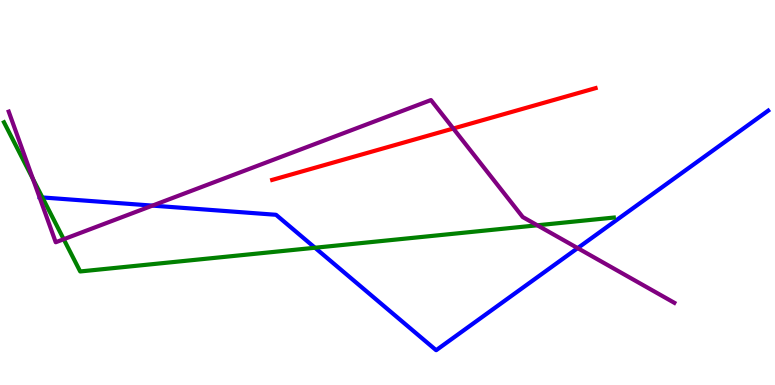[{'lines': ['blue', 'red'], 'intersections': []}, {'lines': ['green', 'red'], 'intersections': []}, {'lines': ['purple', 'red'], 'intersections': [{'x': 5.85, 'y': 6.66}]}, {'lines': ['blue', 'green'], 'intersections': [{'x': 0.547, 'y': 4.87}, {'x': 4.06, 'y': 3.57}]}, {'lines': ['blue', 'purple'], 'intersections': [{'x': 1.97, 'y': 4.66}, {'x': 7.45, 'y': 3.56}]}, {'lines': ['green', 'purple'], 'intersections': [{'x': 0.426, 'y': 5.35}, {'x': 0.822, 'y': 3.79}, {'x': 6.93, 'y': 4.15}]}]